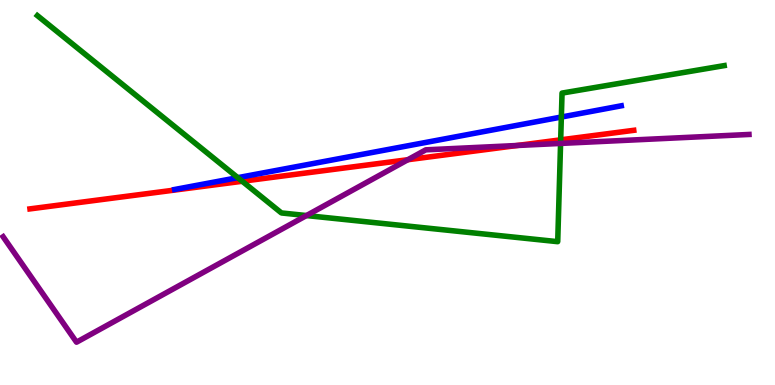[{'lines': ['blue', 'red'], 'intersections': []}, {'lines': ['green', 'red'], 'intersections': [{'x': 3.13, 'y': 5.29}, {'x': 7.23, 'y': 6.37}]}, {'lines': ['purple', 'red'], 'intersections': [{'x': 5.26, 'y': 5.85}, {'x': 6.67, 'y': 6.22}]}, {'lines': ['blue', 'green'], 'intersections': [{'x': 3.07, 'y': 5.39}, {'x': 7.24, 'y': 6.96}]}, {'lines': ['blue', 'purple'], 'intersections': []}, {'lines': ['green', 'purple'], 'intersections': [{'x': 3.95, 'y': 4.4}, {'x': 7.23, 'y': 6.27}]}]